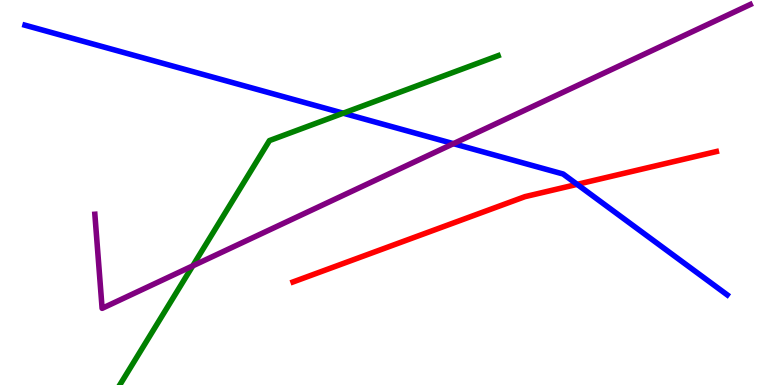[{'lines': ['blue', 'red'], 'intersections': [{'x': 7.45, 'y': 5.21}]}, {'lines': ['green', 'red'], 'intersections': []}, {'lines': ['purple', 'red'], 'intersections': []}, {'lines': ['blue', 'green'], 'intersections': [{'x': 4.43, 'y': 7.06}]}, {'lines': ['blue', 'purple'], 'intersections': [{'x': 5.85, 'y': 6.27}]}, {'lines': ['green', 'purple'], 'intersections': [{'x': 2.49, 'y': 3.09}]}]